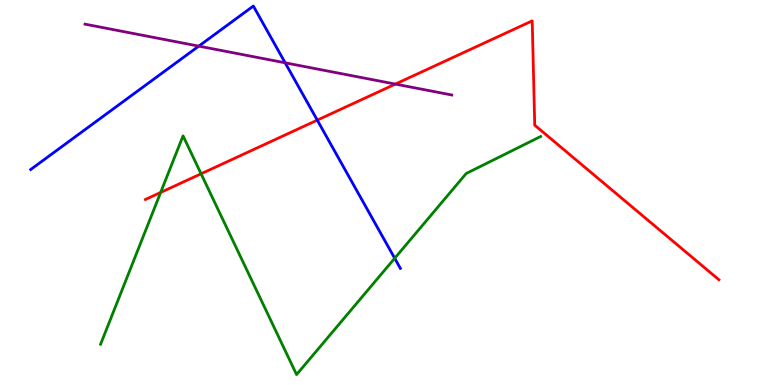[{'lines': ['blue', 'red'], 'intersections': [{'x': 4.09, 'y': 6.88}]}, {'lines': ['green', 'red'], 'intersections': [{'x': 2.07, 'y': 5.0}, {'x': 2.59, 'y': 5.49}]}, {'lines': ['purple', 'red'], 'intersections': [{'x': 5.1, 'y': 7.82}]}, {'lines': ['blue', 'green'], 'intersections': [{'x': 5.09, 'y': 3.29}]}, {'lines': ['blue', 'purple'], 'intersections': [{'x': 2.56, 'y': 8.8}, {'x': 3.68, 'y': 8.37}]}, {'lines': ['green', 'purple'], 'intersections': []}]